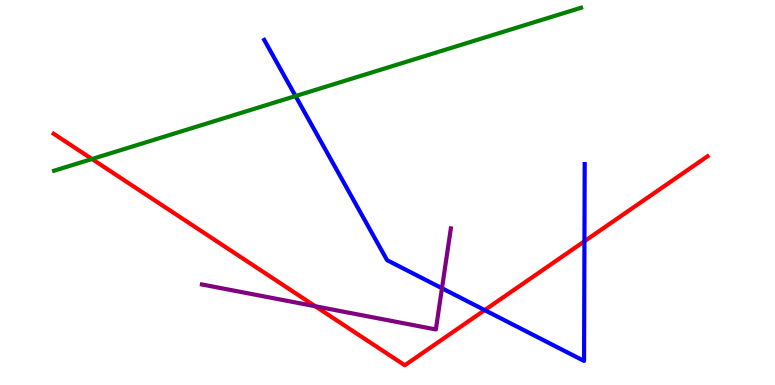[{'lines': ['blue', 'red'], 'intersections': [{'x': 6.25, 'y': 1.95}, {'x': 7.54, 'y': 3.73}]}, {'lines': ['green', 'red'], 'intersections': [{'x': 1.19, 'y': 5.87}]}, {'lines': ['purple', 'red'], 'intersections': [{'x': 4.07, 'y': 2.05}]}, {'lines': ['blue', 'green'], 'intersections': [{'x': 3.81, 'y': 7.51}]}, {'lines': ['blue', 'purple'], 'intersections': [{'x': 5.7, 'y': 2.51}]}, {'lines': ['green', 'purple'], 'intersections': []}]